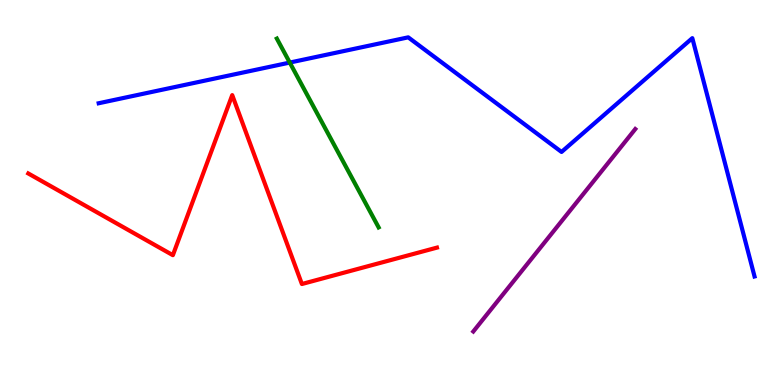[{'lines': ['blue', 'red'], 'intersections': []}, {'lines': ['green', 'red'], 'intersections': []}, {'lines': ['purple', 'red'], 'intersections': []}, {'lines': ['blue', 'green'], 'intersections': [{'x': 3.74, 'y': 8.37}]}, {'lines': ['blue', 'purple'], 'intersections': []}, {'lines': ['green', 'purple'], 'intersections': []}]